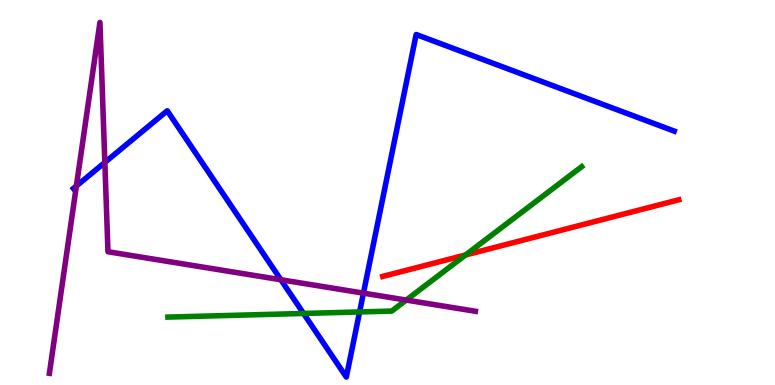[{'lines': ['blue', 'red'], 'intersections': []}, {'lines': ['green', 'red'], 'intersections': [{'x': 6.01, 'y': 3.38}]}, {'lines': ['purple', 'red'], 'intersections': []}, {'lines': ['blue', 'green'], 'intersections': [{'x': 3.92, 'y': 1.86}, {'x': 4.64, 'y': 1.9}]}, {'lines': ['blue', 'purple'], 'intersections': [{'x': 0.985, 'y': 5.17}, {'x': 1.35, 'y': 5.78}, {'x': 3.62, 'y': 2.73}, {'x': 4.69, 'y': 2.39}]}, {'lines': ['green', 'purple'], 'intersections': [{'x': 5.24, 'y': 2.21}]}]